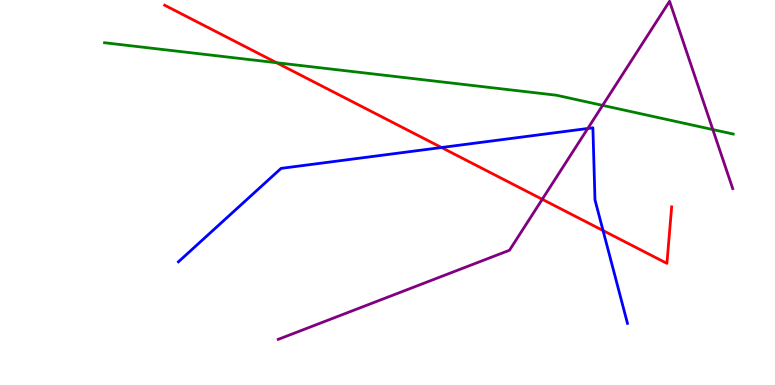[{'lines': ['blue', 'red'], 'intersections': [{'x': 5.7, 'y': 6.17}, {'x': 7.78, 'y': 4.01}]}, {'lines': ['green', 'red'], 'intersections': [{'x': 3.57, 'y': 8.37}]}, {'lines': ['purple', 'red'], 'intersections': [{'x': 7.0, 'y': 4.82}]}, {'lines': ['blue', 'green'], 'intersections': []}, {'lines': ['blue', 'purple'], 'intersections': [{'x': 7.58, 'y': 6.66}]}, {'lines': ['green', 'purple'], 'intersections': [{'x': 7.78, 'y': 7.26}, {'x': 9.2, 'y': 6.63}]}]